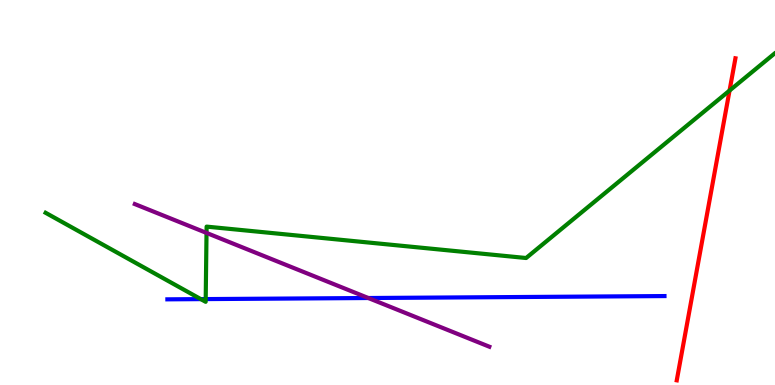[{'lines': ['blue', 'red'], 'intersections': []}, {'lines': ['green', 'red'], 'intersections': [{'x': 9.41, 'y': 7.65}]}, {'lines': ['purple', 'red'], 'intersections': []}, {'lines': ['blue', 'green'], 'intersections': [{'x': 2.59, 'y': 2.23}, {'x': 2.65, 'y': 2.23}]}, {'lines': ['blue', 'purple'], 'intersections': [{'x': 4.75, 'y': 2.26}]}, {'lines': ['green', 'purple'], 'intersections': [{'x': 2.66, 'y': 3.95}]}]